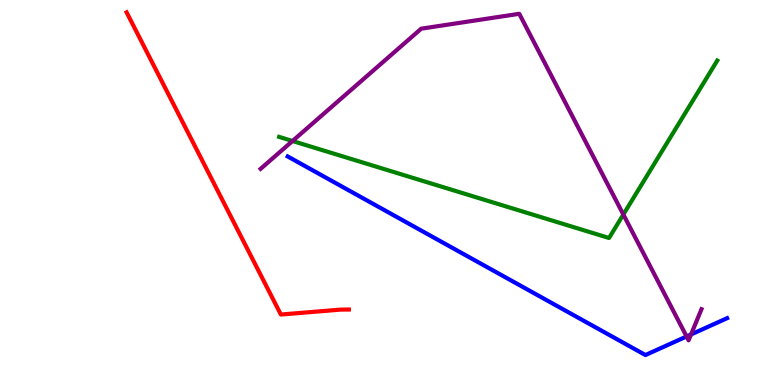[{'lines': ['blue', 'red'], 'intersections': []}, {'lines': ['green', 'red'], 'intersections': []}, {'lines': ['purple', 'red'], 'intersections': []}, {'lines': ['blue', 'green'], 'intersections': []}, {'lines': ['blue', 'purple'], 'intersections': [{'x': 8.86, 'y': 1.26}, {'x': 8.92, 'y': 1.31}]}, {'lines': ['green', 'purple'], 'intersections': [{'x': 3.77, 'y': 6.34}, {'x': 8.04, 'y': 4.43}]}]